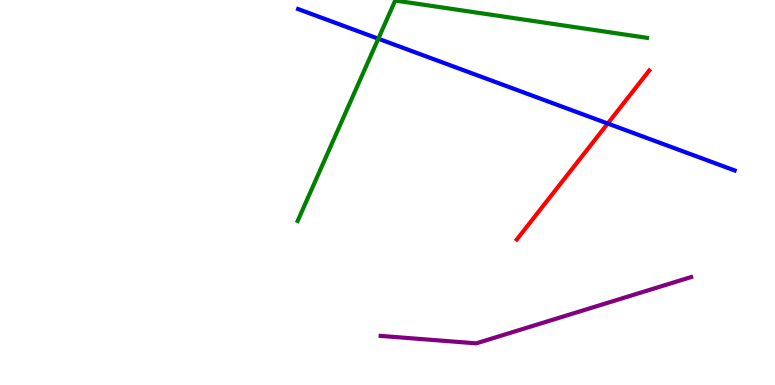[{'lines': ['blue', 'red'], 'intersections': [{'x': 7.84, 'y': 6.79}]}, {'lines': ['green', 'red'], 'intersections': []}, {'lines': ['purple', 'red'], 'intersections': []}, {'lines': ['blue', 'green'], 'intersections': [{'x': 4.88, 'y': 8.99}]}, {'lines': ['blue', 'purple'], 'intersections': []}, {'lines': ['green', 'purple'], 'intersections': []}]